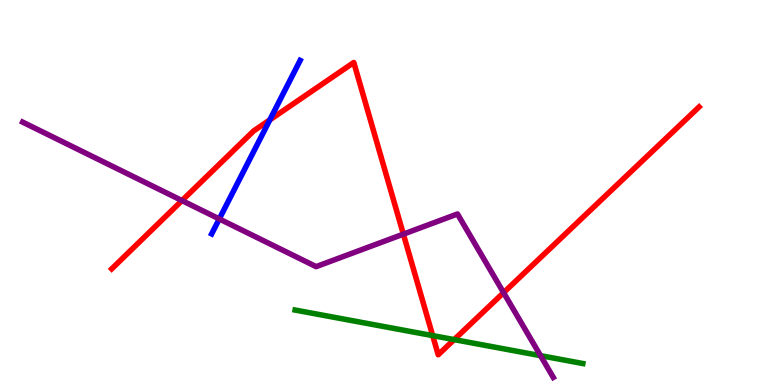[{'lines': ['blue', 'red'], 'intersections': [{'x': 3.48, 'y': 6.89}]}, {'lines': ['green', 'red'], 'intersections': [{'x': 5.58, 'y': 1.28}, {'x': 5.86, 'y': 1.18}]}, {'lines': ['purple', 'red'], 'intersections': [{'x': 2.35, 'y': 4.79}, {'x': 5.2, 'y': 3.92}, {'x': 6.5, 'y': 2.4}]}, {'lines': ['blue', 'green'], 'intersections': []}, {'lines': ['blue', 'purple'], 'intersections': [{'x': 2.83, 'y': 4.31}]}, {'lines': ['green', 'purple'], 'intersections': [{'x': 6.97, 'y': 0.762}]}]